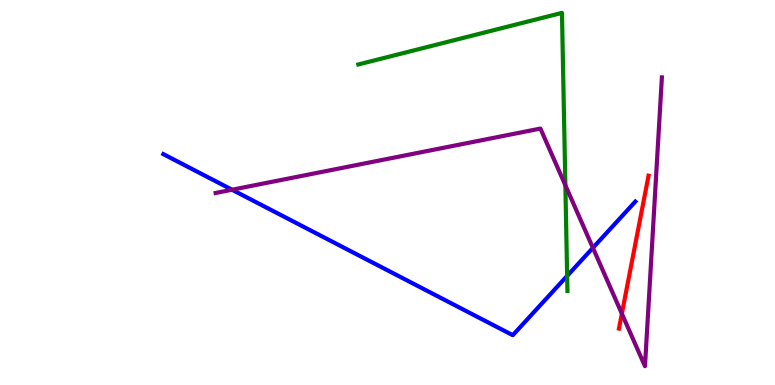[{'lines': ['blue', 'red'], 'intersections': []}, {'lines': ['green', 'red'], 'intersections': []}, {'lines': ['purple', 'red'], 'intersections': [{'x': 8.02, 'y': 1.85}]}, {'lines': ['blue', 'green'], 'intersections': [{'x': 7.32, 'y': 2.83}]}, {'lines': ['blue', 'purple'], 'intersections': [{'x': 2.99, 'y': 5.07}, {'x': 7.65, 'y': 3.56}]}, {'lines': ['green', 'purple'], 'intersections': [{'x': 7.3, 'y': 5.19}]}]